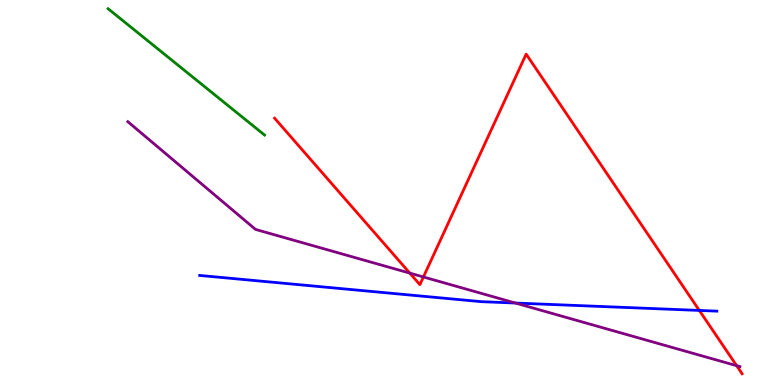[{'lines': ['blue', 'red'], 'intersections': [{'x': 9.02, 'y': 1.94}]}, {'lines': ['green', 'red'], 'intersections': []}, {'lines': ['purple', 'red'], 'intersections': [{'x': 5.29, 'y': 2.91}, {'x': 5.46, 'y': 2.81}, {'x': 9.51, 'y': 0.501}]}, {'lines': ['blue', 'green'], 'intersections': []}, {'lines': ['blue', 'purple'], 'intersections': [{'x': 6.65, 'y': 2.13}]}, {'lines': ['green', 'purple'], 'intersections': []}]